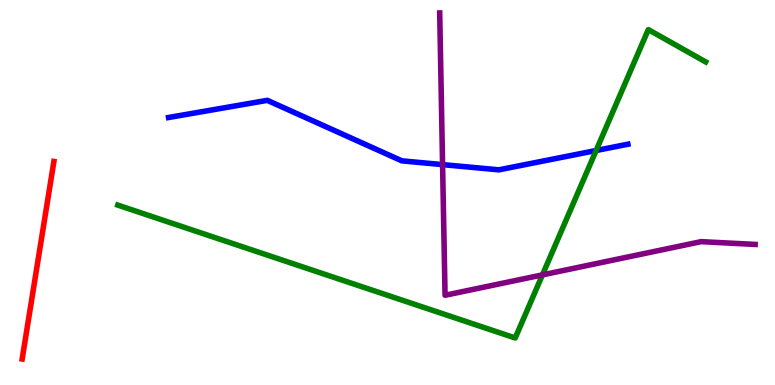[{'lines': ['blue', 'red'], 'intersections': []}, {'lines': ['green', 'red'], 'intersections': []}, {'lines': ['purple', 'red'], 'intersections': []}, {'lines': ['blue', 'green'], 'intersections': [{'x': 7.69, 'y': 6.09}]}, {'lines': ['blue', 'purple'], 'intersections': [{'x': 5.71, 'y': 5.72}]}, {'lines': ['green', 'purple'], 'intersections': [{'x': 7.0, 'y': 2.86}]}]